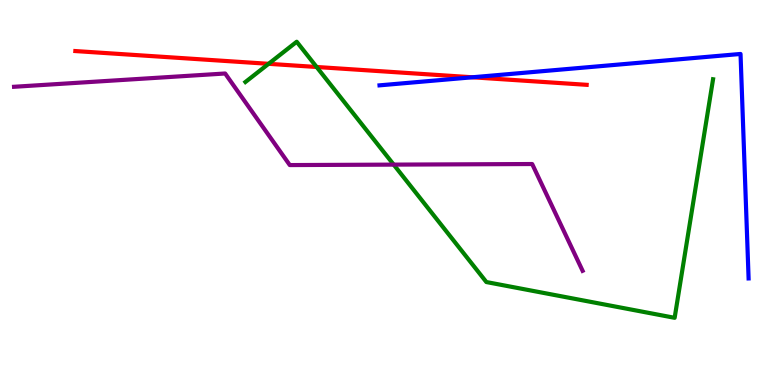[{'lines': ['blue', 'red'], 'intersections': [{'x': 6.1, 'y': 7.99}]}, {'lines': ['green', 'red'], 'intersections': [{'x': 3.47, 'y': 8.34}, {'x': 4.09, 'y': 8.26}]}, {'lines': ['purple', 'red'], 'intersections': []}, {'lines': ['blue', 'green'], 'intersections': []}, {'lines': ['blue', 'purple'], 'intersections': []}, {'lines': ['green', 'purple'], 'intersections': [{'x': 5.08, 'y': 5.72}]}]